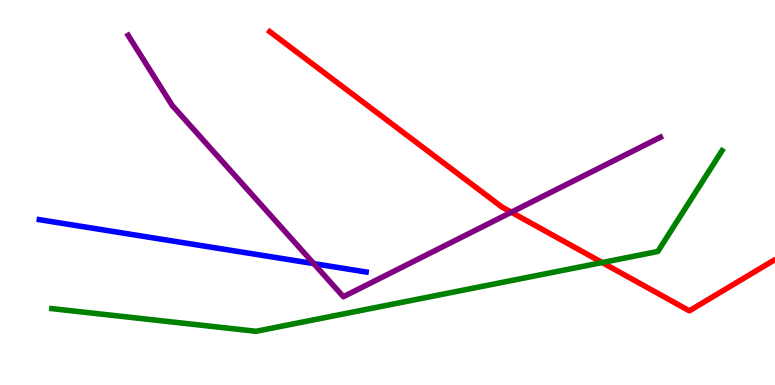[{'lines': ['blue', 'red'], 'intersections': []}, {'lines': ['green', 'red'], 'intersections': [{'x': 7.77, 'y': 3.18}]}, {'lines': ['purple', 'red'], 'intersections': [{'x': 6.6, 'y': 4.49}]}, {'lines': ['blue', 'green'], 'intersections': []}, {'lines': ['blue', 'purple'], 'intersections': [{'x': 4.05, 'y': 3.15}]}, {'lines': ['green', 'purple'], 'intersections': []}]